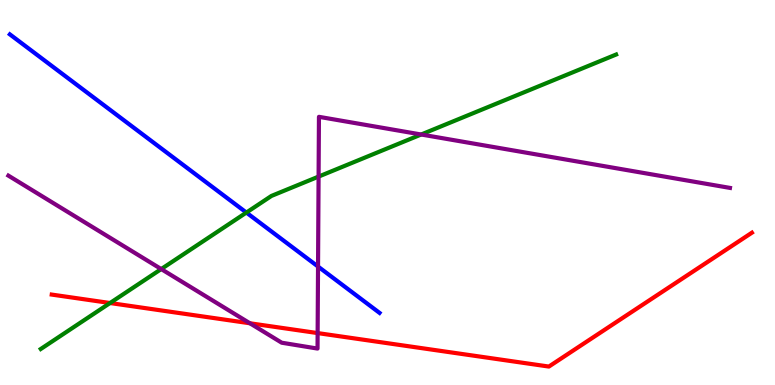[{'lines': ['blue', 'red'], 'intersections': []}, {'lines': ['green', 'red'], 'intersections': [{'x': 1.42, 'y': 2.13}]}, {'lines': ['purple', 'red'], 'intersections': [{'x': 3.22, 'y': 1.6}, {'x': 4.1, 'y': 1.35}]}, {'lines': ['blue', 'green'], 'intersections': [{'x': 3.18, 'y': 4.48}]}, {'lines': ['blue', 'purple'], 'intersections': [{'x': 4.1, 'y': 3.08}]}, {'lines': ['green', 'purple'], 'intersections': [{'x': 2.08, 'y': 3.01}, {'x': 4.11, 'y': 5.41}, {'x': 5.43, 'y': 6.51}]}]